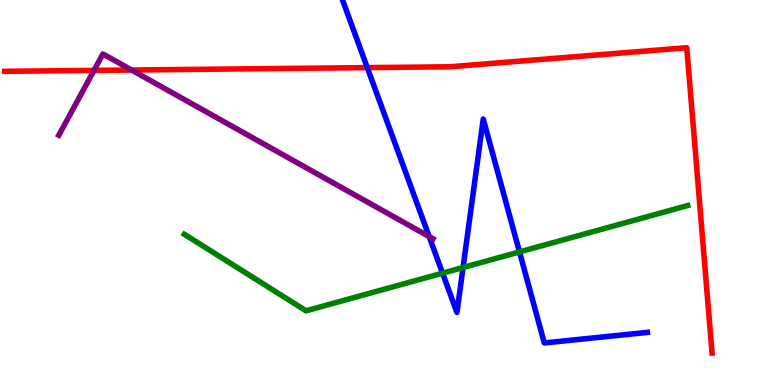[{'lines': ['blue', 'red'], 'intersections': [{'x': 4.74, 'y': 8.24}]}, {'lines': ['green', 'red'], 'intersections': []}, {'lines': ['purple', 'red'], 'intersections': [{'x': 1.21, 'y': 8.17}, {'x': 1.7, 'y': 8.18}]}, {'lines': ['blue', 'green'], 'intersections': [{'x': 5.71, 'y': 2.91}, {'x': 5.98, 'y': 3.05}, {'x': 6.7, 'y': 3.46}]}, {'lines': ['blue', 'purple'], 'intersections': [{'x': 5.54, 'y': 3.85}]}, {'lines': ['green', 'purple'], 'intersections': []}]